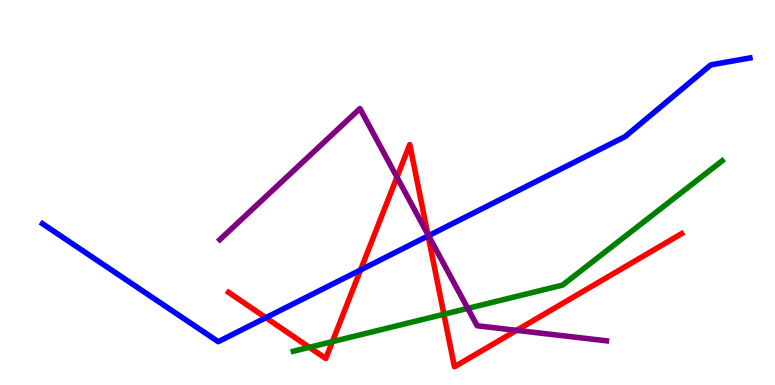[{'lines': ['blue', 'red'], 'intersections': [{'x': 3.43, 'y': 1.75}, {'x': 4.65, 'y': 2.99}, {'x': 5.52, 'y': 3.87}]}, {'lines': ['green', 'red'], 'intersections': [{'x': 3.99, 'y': 0.979}, {'x': 4.29, 'y': 1.13}, {'x': 5.73, 'y': 1.84}]}, {'lines': ['purple', 'red'], 'intersections': [{'x': 5.12, 'y': 5.4}, {'x': 5.52, 'y': 3.91}, {'x': 6.67, 'y': 1.42}]}, {'lines': ['blue', 'green'], 'intersections': []}, {'lines': ['blue', 'purple'], 'intersections': [{'x': 5.53, 'y': 3.88}]}, {'lines': ['green', 'purple'], 'intersections': [{'x': 6.04, 'y': 1.99}]}]